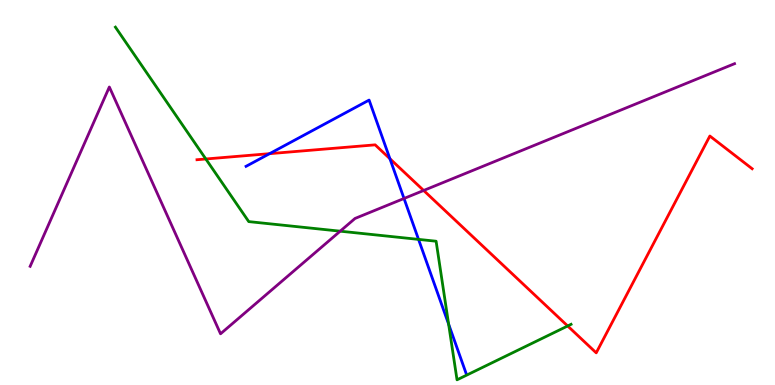[{'lines': ['blue', 'red'], 'intersections': [{'x': 3.48, 'y': 6.01}, {'x': 5.03, 'y': 5.88}]}, {'lines': ['green', 'red'], 'intersections': [{'x': 2.66, 'y': 5.87}, {'x': 7.32, 'y': 1.53}]}, {'lines': ['purple', 'red'], 'intersections': [{'x': 5.47, 'y': 5.05}]}, {'lines': ['blue', 'green'], 'intersections': [{'x': 5.4, 'y': 3.78}, {'x': 5.79, 'y': 1.58}]}, {'lines': ['blue', 'purple'], 'intersections': [{'x': 5.21, 'y': 4.84}]}, {'lines': ['green', 'purple'], 'intersections': [{'x': 4.39, 'y': 4.0}]}]